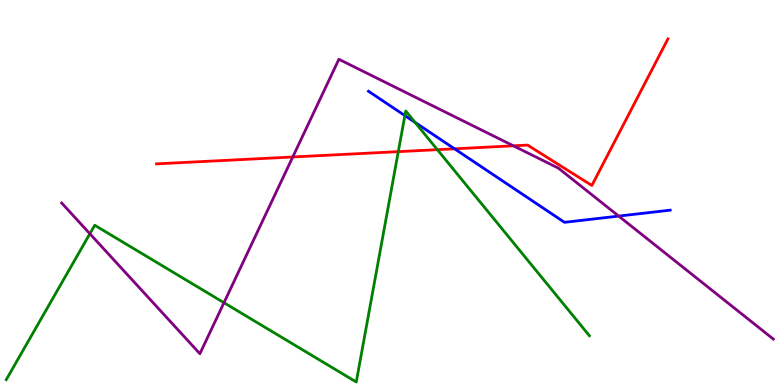[{'lines': ['blue', 'red'], 'intersections': [{'x': 5.87, 'y': 6.14}]}, {'lines': ['green', 'red'], 'intersections': [{'x': 5.14, 'y': 6.06}, {'x': 5.64, 'y': 6.11}]}, {'lines': ['purple', 'red'], 'intersections': [{'x': 3.78, 'y': 5.92}, {'x': 6.62, 'y': 6.21}]}, {'lines': ['blue', 'green'], 'intersections': [{'x': 5.22, 'y': 7.0}, {'x': 5.36, 'y': 6.82}]}, {'lines': ['blue', 'purple'], 'intersections': [{'x': 7.98, 'y': 4.39}]}, {'lines': ['green', 'purple'], 'intersections': [{'x': 1.16, 'y': 3.93}, {'x': 2.89, 'y': 2.14}]}]